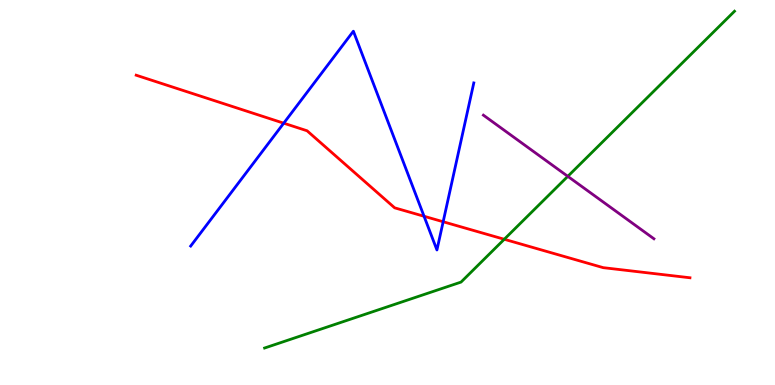[{'lines': ['blue', 'red'], 'intersections': [{'x': 3.66, 'y': 6.8}, {'x': 5.47, 'y': 4.38}, {'x': 5.72, 'y': 4.24}]}, {'lines': ['green', 'red'], 'intersections': [{'x': 6.51, 'y': 3.79}]}, {'lines': ['purple', 'red'], 'intersections': []}, {'lines': ['blue', 'green'], 'intersections': []}, {'lines': ['blue', 'purple'], 'intersections': []}, {'lines': ['green', 'purple'], 'intersections': [{'x': 7.33, 'y': 5.42}]}]